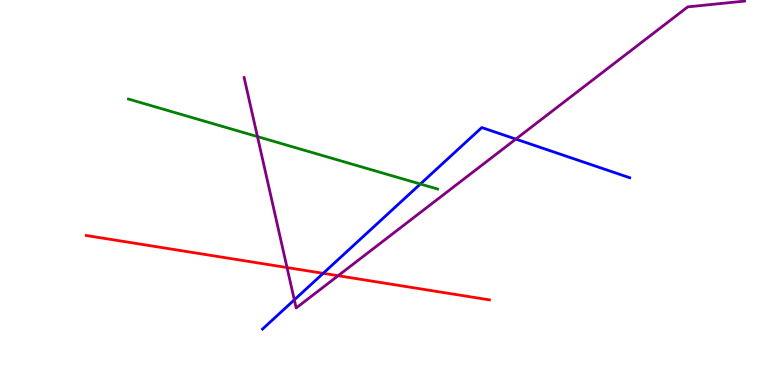[{'lines': ['blue', 'red'], 'intersections': [{'x': 4.17, 'y': 2.9}]}, {'lines': ['green', 'red'], 'intersections': []}, {'lines': ['purple', 'red'], 'intersections': [{'x': 3.7, 'y': 3.05}, {'x': 4.36, 'y': 2.84}]}, {'lines': ['blue', 'green'], 'intersections': [{'x': 5.42, 'y': 5.22}]}, {'lines': ['blue', 'purple'], 'intersections': [{'x': 3.8, 'y': 2.21}, {'x': 6.66, 'y': 6.39}]}, {'lines': ['green', 'purple'], 'intersections': [{'x': 3.32, 'y': 6.45}]}]